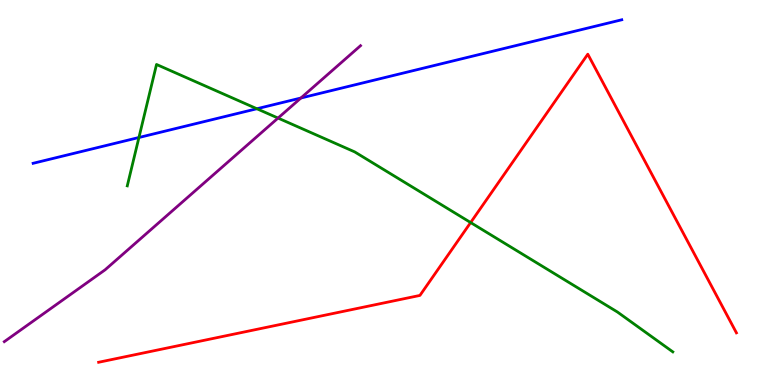[{'lines': ['blue', 'red'], 'intersections': []}, {'lines': ['green', 'red'], 'intersections': [{'x': 6.07, 'y': 4.22}]}, {'lines': ['purple', 'red'], 'intersections': []}, {'lines': ['blue', 'green'], 'intersections': [{'x': 1.79, 'y': 6.43}, {'x': 3.31, 'y': 7.18}]}, {'lines': ['blue', 'purple'], 'intersections': [{'x': 3.88, 'y': 7.45}]}, {'lines': ['green', 'purple'], 'intersections': [{'x': 3.59, 'y': 6.93}]}]